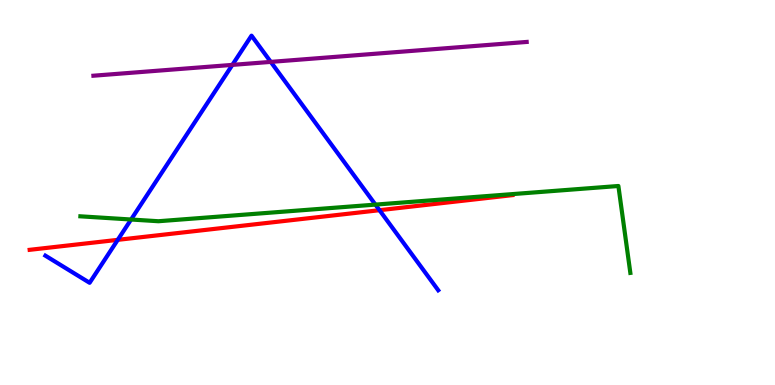[{'lines': ['blue', 'red'], 'intersections': [{'x': 1.52, 'y': 3.77}, {'x': 4.9, 'y': 4.54}]}, {'lines': ['green', 'red'], 'intersections': []}, {'lines': ['purple', 'red'], 'intersections': []}, {'lines': ['blue', 'green'], 'intersections': [{'x': 1.69, 'y': 4.3}, {'x': 4.84, 'y': 4.69}]}, {'lines': ['blue', 'purple'], 'intersections': [{'x': 3.0, 'y': 8.31}, {'x': 3.49, 'y': 8.39}]}, {'lines': ['green', 'purple'], 'intersections': []}]